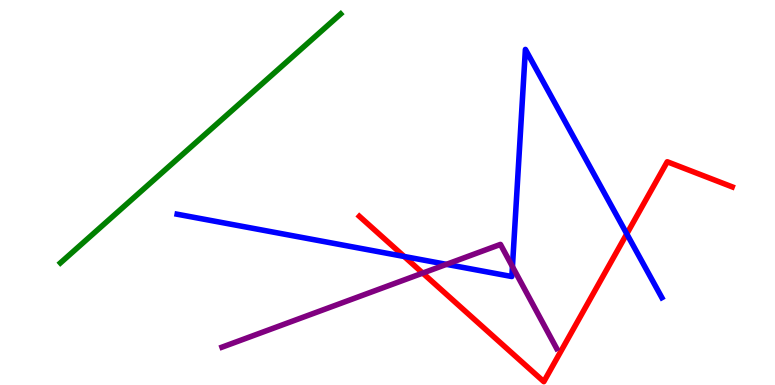[{'lines': ['blue', 'red'], 'intersections': [{'x': 5.22, 'y': 3.34}, {'x': 8.09, 'y': 3.93}]}, {'lines': ['green', 'red'], 'intersections': []}, {'lines': ['purple', 'red'], 'intersections': [{'x': 5.45, 'y': 2.91}]}, {'lines': ['blue', 'green'], 'intersections': []}, {'lines': ['blue', 'purple'], 'intersections': [{'x': 5.76, 'y': 3.13}, {'x': 6.61, 'y': 3.08}]}, {'lines': ['green', 'purple'], 'intersections': []}]